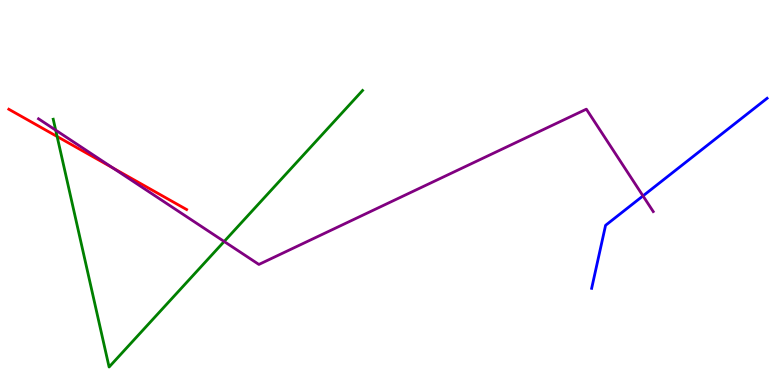[{'lines': ['blue', 'red'], 'intersections': []}, {'lines': ['green', 'red'], 'intersections': [{'x': 0.737, 'y': 6.45}]}, {'lines': ['purple', 'red'], 'intersections': [{'x': 1.46, 'y': 5.64}]}, {'lines': ['blue', 'green'], 'intersections': []}, {'lines': ['blue', 'purple'], 'intersections': [{'x': 8.3, 'y': 4.91}]}, {'lines': ['green', 'purple'], 'intersections': [{'x': 0.719, 'y': 6.62}, {'x': 2.89, 'y': 3.73}]}]